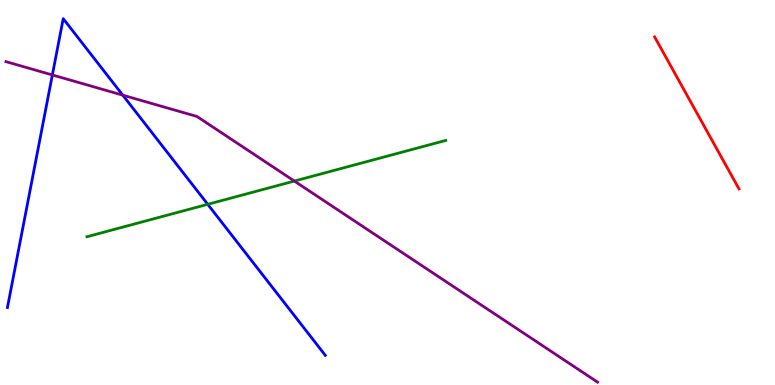[{'lines': ['blue', 'red'], 'intersections': []}, {'lines': ['green', 'red'], 'intersections': []}, {'lines': ['purple', 'red'], 'intersections': []}, {'lines': ['blue', 'green'], 'intersections': [{'x': 2.68, 'y': 4.69}]}, {'lines': ['blue', 'purple'], 'intersections': [{'x': 0.676, 'y': 8.05}, {'x': 1.58, 'y': 7.53}]}, {'lines': ['green', 'purple'], 'intersections': [{'x': 3.8, 'y': 5.3}]}]